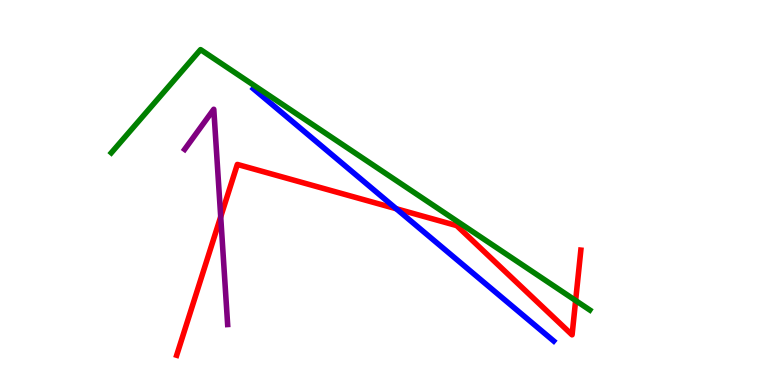[{'lines': ['blue', 'red'], 'intersections': [{'x': 5.11, 'y': 4.58}]}, {'lines': ['green', 'red'], 'intersections': [{'x': 7.43, 'y': 2.19}]}, {'lines': ['purple', 'red'], 'intersections': [{'x': 2.85, 'y': 4.37}]}, {'lines': ['blue', 'green'], 'intersections': []}, {'lines': ['blue', 'purple'], 'intersections': []}, {'lines': ['green', 'purple'], 'intersections': []}]